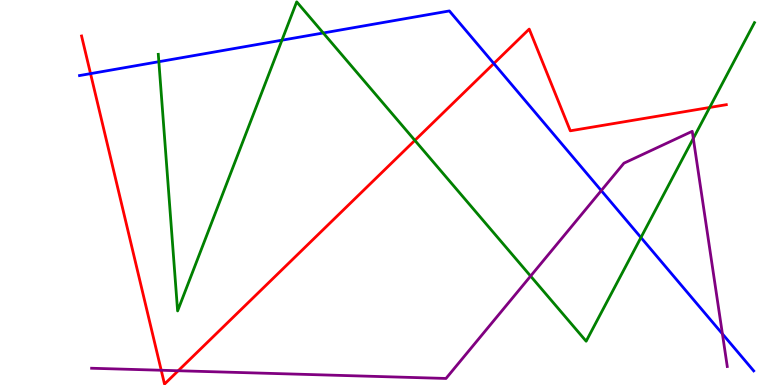[{'lines': ['blue', 'red'], 'intersections': [{'x': 1.17, 'y': 8.09}, {'x': 6.37, 'y': 8.35}]}, {'lines': ['green', 'red'], 'intersections': [{'x': 5.35, 'y': 6.35}, {'x': 9.16, 'y': 7.21}]}, {'lines': ['purple', 'red'], 'intersections': [{'x': 2.08, 'y': 0.383}, {'x': 2.3, 'y': 0.37}]}, {'lines': ['blue', 'green'], 'intersections': [{'x': 2.05, 'y': 8.4}, {'x': 3.64, 'y': 8.96}, {'x': 4.17, 'y': 9.14}, {'x': 8.27, 'y': 3.83}]}, {'lines': ['blue', 'purple'], 'intersections': [{'x': 7.76, 'y': 5.05}, {'x': 9.32, 'y': 1.33}]}, {'lines': ['green', 'purple'], 'intersections': [{'x': 6.85, 'y': 2.83}, {'x': 8.95, 'y': 6.4}]}]